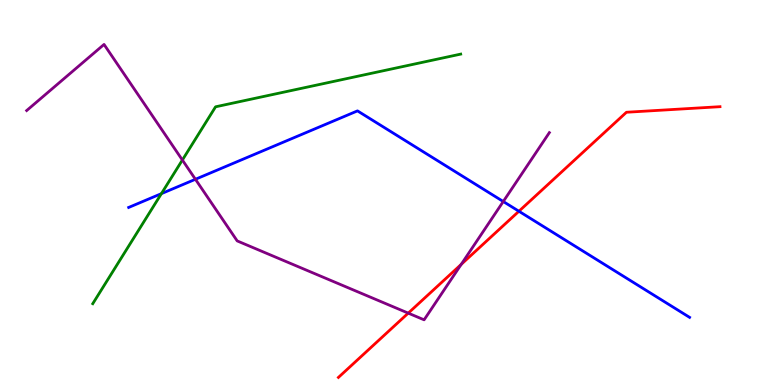[{'lines': ['blue', 'red'], 'intersections': [{'x': 6.7, 'y': 4.51}]}, {'lines': ['green', 'red'], 'intersections': []}, {'lines': ['purple', 'red'], 'intersections': [{'x': 5.27, 'y': 1.87}, {'x': 5.95, 'y': 3.13}]}, {'lines': ['blue', 'green'], 'intersections': [{'x': 2.08, 'y': 4.97}]}, {'lines': ['blue', 'purple'], 'intersections': [{'x': 2.52, 'y': 5.34}, {'x': 6.49, 'y': 4.77}]}, {'lines': ['green', 'purple'], 'intersections': [{'x': 2.35, 'y': 5.84}]}]